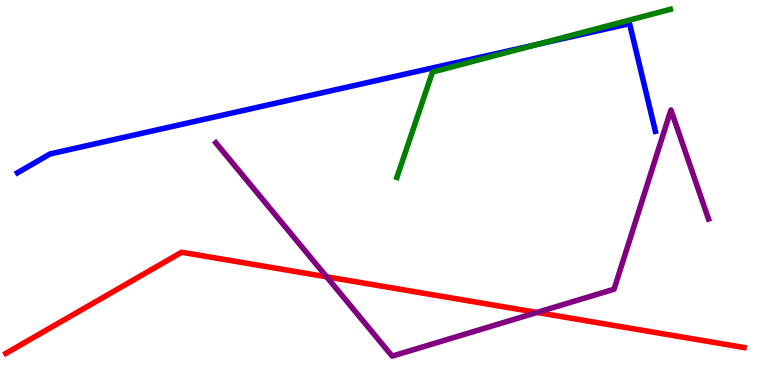[{'lines': ['blue', 'red'], 'intersections': []}, {'lines': ['green', 'red'], 'intersections': []}, {'lines': ['purple', 'red'], 'intersections': [{'x': 4.21, 'y': 2.81}, {'x': 6.93, 'y': 1.88}]}, {'lines': ['blue', 'green'], 'intersections': [{'x': 6.94, 'y': 8.85}]}, {'lines': ['blue', 'purple'], 'intersections': []}, {'lines': ['green', 'purple'], 'intersections': []}]